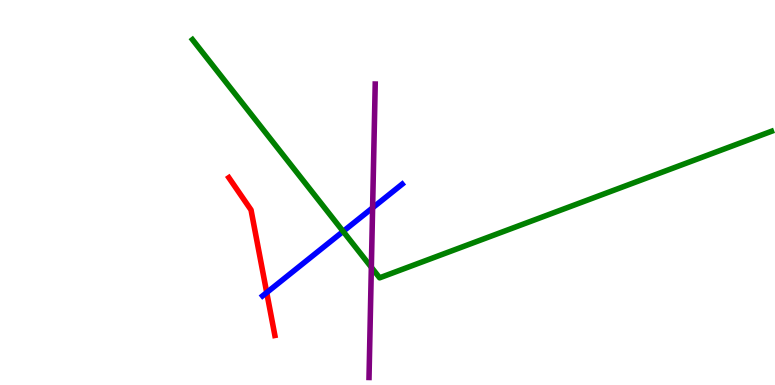[{'lines': ['blue', 'red'], 'intersections': [{'x': 3.44, 'y': 2.4}]}, {'lines': ['green', 'red'], 'intersections': []}, {'lines': ['purple', 'red'], 'intersections': []}, {'lines': ['blue', 'green'], 'intersections': [{'x': 4.43, 'y': 3.99}]}, {'lines': ['blue', 'purple'], 'intersections': [{'x': 4.81, 'y': 4.6}]}, {'lines': ['green', 'purple'], 'intersections': [{'x': 4.79, 'y': 3.06}]}]